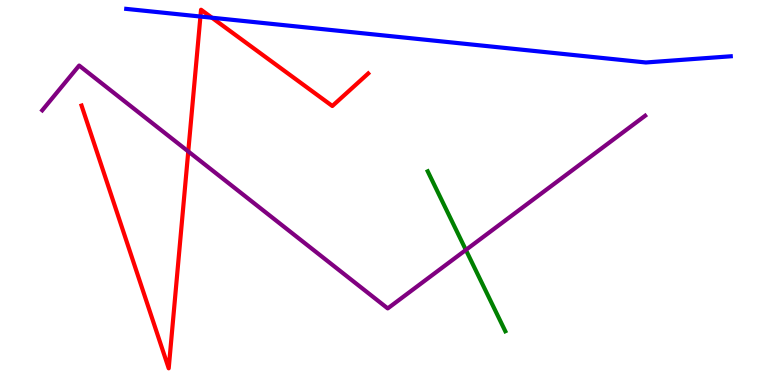[{'lines': ['blue', 'red'], 'intersections': [{'x': 2.59, 'y': 9.57}, {'x': 2.73, 'y': 9.54}]}, {'lines': ['green', 'red'], 'intersections': []}, {'lines': ['purple', 'red'], 'intersections': [{'x': 2.43, 'y': 6.07}]}, {'lines': ['blue', 'green'], 'intersections': []}, {'lines': ['blue', 'purple'], 'intersections': []}, {'lines': ['green', 'purple'], 'intersections': [{'x': 6.01, 'y': 3.51}]}]